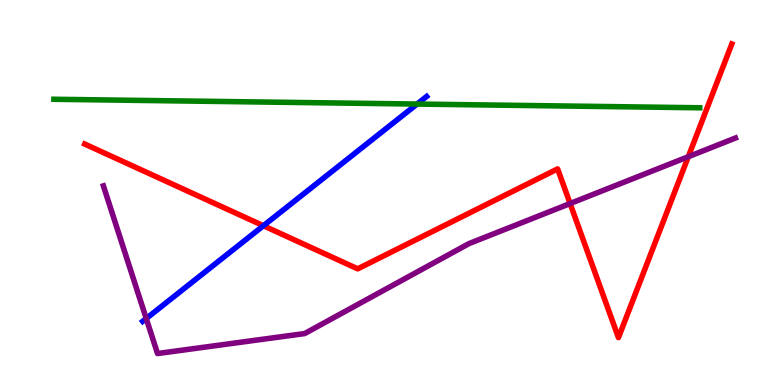[{'lines': ['blue', 'red'], 'intersections': [{'x': 3.4, 'y': 4.14}]}, {'lines': ['green', 'red'], 'intersections': []}, {'lines': ['purple', 'red'], 'intersections': [{'x': 7.36, 'y': 4.71}, {'x': 8.88, 'y': 5.93}]}, {'lines': ['blue', 'green'], 'intersections': [{'x': 5.38, 'y': 7.3}]}, {'lines': ['blue', 'purple'], 'intersections': [{'x': 1.89, 'y': 1.73}]}, {'lines': ['green', 'purple'], 'intersections': []}]